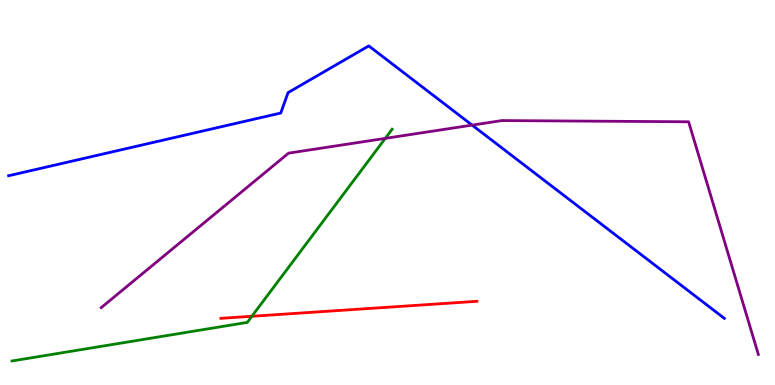[{'lines': ['blue', 'red'], 'intersections': []}, {'lines': ['green', 'red'], 'intersections': [{'x': 3.25, 'y': 1.78}]}, {'lines': ['purple', 'red'], 'intersections': []}, {'lines': ['blue', 'green'], 'intersections': []}, {'lines': ['blue', 'purple'], 'intersections': [{'x': 6.09, 'y': 6.75}]}, {'lines': ['green', 'purple'], 'intersections': [{'x': 4.97, 'y': 6.41}]}]